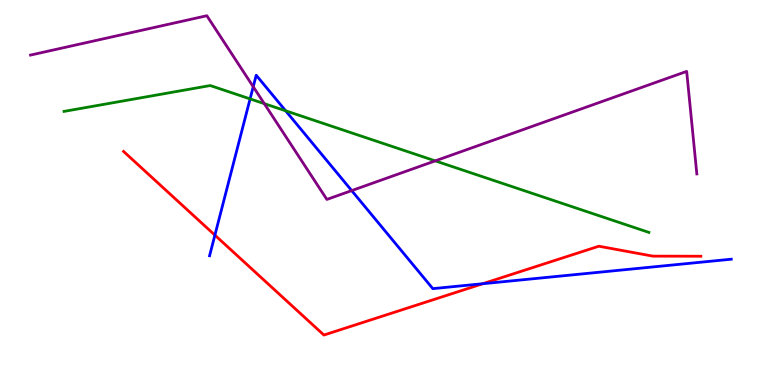[{'lines': ['blue', 'red'], 'intersections': [{'x': 2.77, 'y': 3.89}, {'x': 6.23, 'y': 2.63}]}, {'lines': ['green', 'red'], 'intersections': []}, {'lines': ['purple', 'red'], 'intersections': []}, {'lines': ['blue', 'green'], 'intersections': [{'x': 3.23, 'y': 7.43}, {'x': 3.69, 'y': 7.12}]}, {'lines': ['blue', 'purple'], 'intersections': [{'x': 3.27, 'y': 7.75}, {'x': 4.54, 'y': 5.05}]}, {'lines': ['green', 'purple'], 'intersections': [{'x': 3.41, 'y': 7.31}, {'x': 5.62, 'y': 5.82}]}]